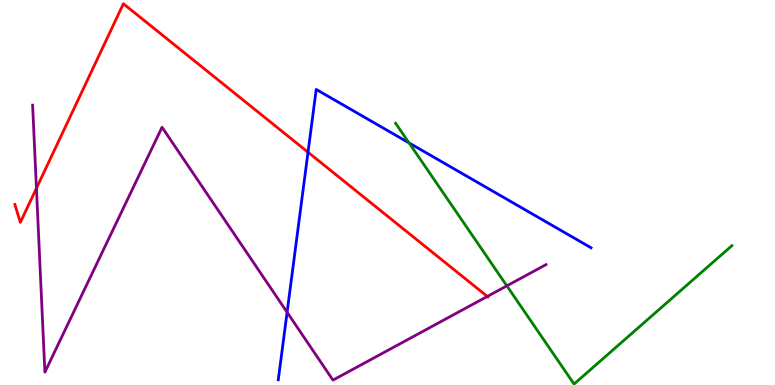[{'lines': ['blue', 'red'], 'intersections': [{'x': 3.97, 'y': 6.05}]}, {'lines': ['green', 'red'], 'intersections': []}, {'lines': ['purple', 'red'], 'intersections': [{'x': 0.47, 'y': 5.11}, {'x': 6.29, 'y': 2.3}]}, {'lines': ['blue', 'green'], 'intersections': [{'x': 5.28, 'y': 6.29}]}, {'lines': ['blue', 'purple'], 'intersections': [{'x': 3.7, 'y': 1.89}]}, {'lines': ['green', 'purple'], 'intersections': [{'x': 6.54, 'y': 2.58}]}]